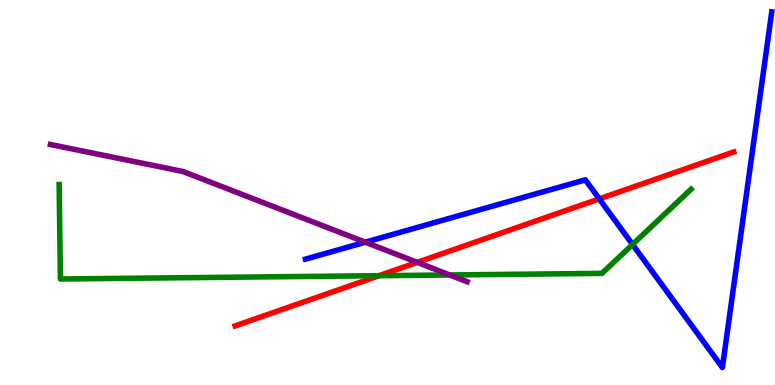[{'lines': ['blue', 'red'], 'intersections': [{'x': 7.73, 'y': 4.83}]}, {'lines': ['green', 'red'], 'intersections': [{'x': 4.89, 'y': 2.84}]}, {'lines': ['purple', 'red'], 'intersections': [{'x': 5.38, 'y': 3.19}]}, {'lines': ['blue', 'green'], 'intersections': [{'x': 8.16, 'y': 3.65}]}, {'lines': ['blue', 'purple'], 'intersections': [{'x': 4.71, 'y': 3.71}]}, {'lines': ['green', 'purple'], 'intersections': [{'x': 5.8, 'y': 2.86}]}]